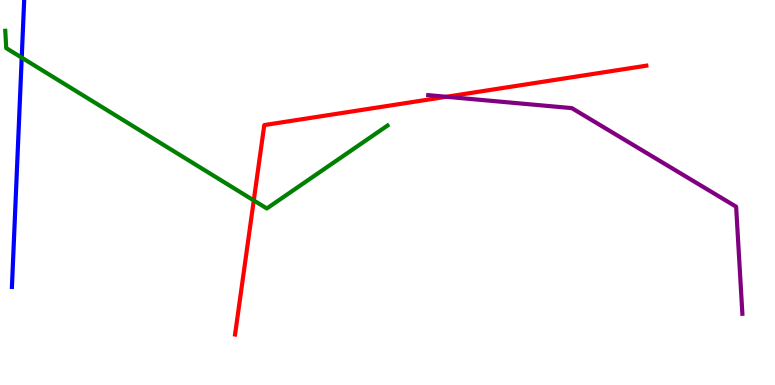[{'lines': ['blue', 'red'], 'intersections': []}, {'lines': ['green', 'red'], 'intersections': [{'x': 3.27, 'y': 4.79}]}, {'lines': ['purple', 'red'], 'intersections': [{'x': 5.76, 'y': 7.49}]}, {'lines': ['blue', 'green'], 'intersections': [{'x': 0.28, 'y': 8.5}]}, {'lines': ['blue', 'purple'], 'intersections': []}, {'lines': ['green', 'purple'], 'intersections': []}]